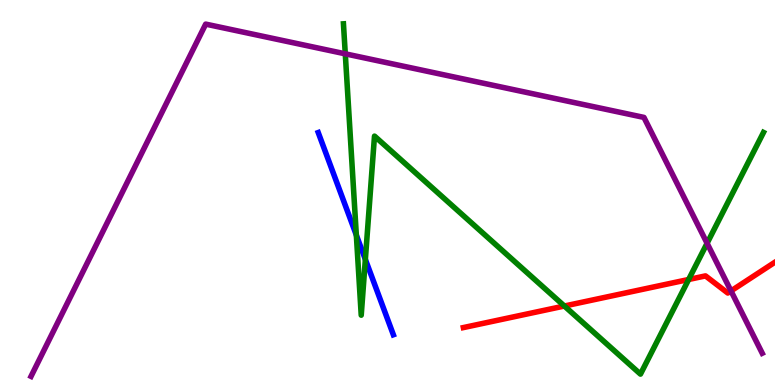[{'lines': ['blue', 'red'], 'intersections': []}, {'lines': ['green', 'red'], 'intersections': [{'x': 7.28, 'y': 2.05}, {'x': 8.89, 'y': 2.74}]}, {'lines': ['purple', 'red'], 'intersections': [{'x': 9.43, 'y': 2.44}]}, {'lines': ['blue', 'green'], 'intersections': [{'x': 4.6, 'y': 3.89}, {'x': 4.71, 'y': 3.26}]}, {'lines': ['blue', 'purple'], 'intersections': []}, {'lines': ['green', 'purple'], 'intersections': [{'x': 4.46, 'y': 8.6}, {'x': 9.12, 'y': 3.68}]}]